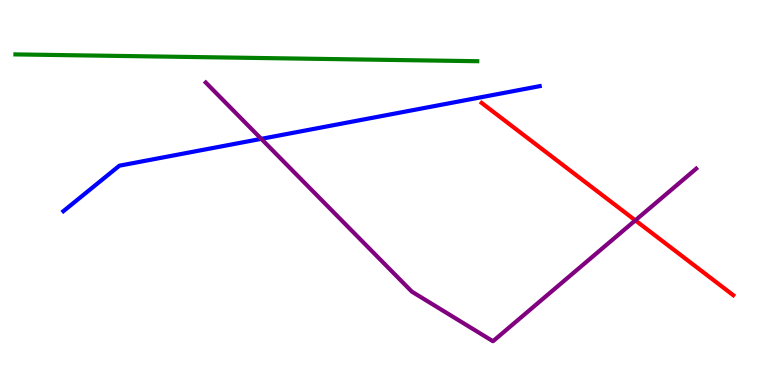[{'lines': ['blue', 'red'], 'intersections': []}, {'lines': ['green', 'red'], 'intersections': []}, {'lines': ['purple', 'red'], 'intersections': [{'x': 8.2, 'y': 4.28}]}, {'lines': ['blue', 'green'], 'intersections': []}, {'lines': ['blue', 'purple'], 'intersections': [{'x': 3.37, 'y': 6.39}]}, {'lines': ['green', 'purple'], 'intersections': []}]